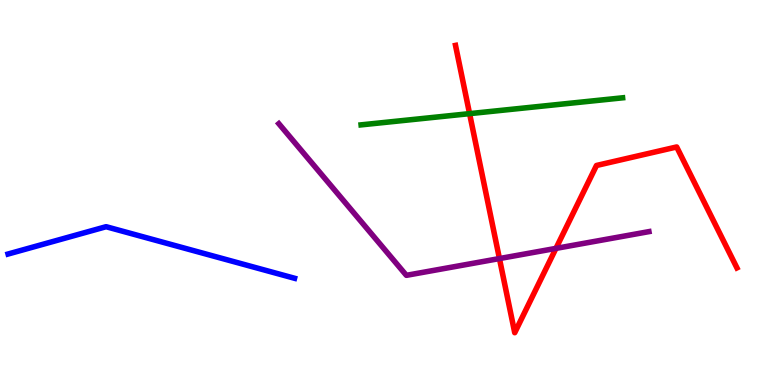[{'lines': ['blue', 'red'], 'intersections': []}, {'lines': ['green', 'red'], 'intersections': [{'x': 6.06, 'y': 7.05}]}, {'lines': ['purple', 'red'], 'intersections': [{'x': 6.44, 'y': 3.28}, {'x': 7.17, 'y': 3.55}]}, {'lines': ['blue', 'green'], 'intersections': []}, {'lines': ['blue', 'purple'], 'intersections': []}, {'lines': ['green', 'purple'], 'intersections': []}]